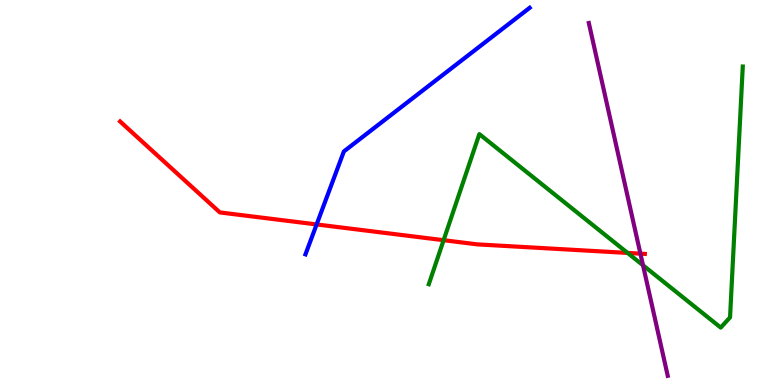[{'lines': ['blue', 'red'], 'intersections': [{'x': 4.09, 'y': 4.17}]}, {'lines': ['green', 'red'], 'intersections': [{'x': 5.72, 'y': 3.76}, {'x': 8.1, 'y': 3.43}]}, {'lines': ['purple', 'red'], 'intersections': [{'x': 8.26, 'y': 3.41}]}, {'lines': ['blue', 'green'], 'intersections': []}, {'lines': ['blue', 'purple'], 'intersections': []}, {'lines': ['green', 'purple'], 'intersections': [{'x': 8.3, 'y': 3.11}]}]